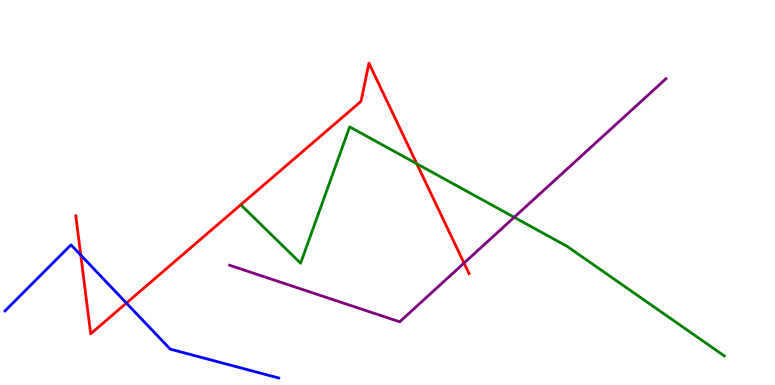[{'lines': ['blue', 'red'], 'intersections': [{'x': 1.04, 'y': 3.37}, {'x': 1.63, 'y': 2.13}]}, {'lines': ['green', 'red'], 'intersections': [{'x': 5.38, 'y': 5.75}]}, {'lines': ['purple', 'red'], 'intersections': [{'x': 5.99, 'y': 3.17}]}, {'lines': ['blue', 'green'], 'intersections': []}, {'lines': ['blue', 'purple'], 'intersections': []}, {'lines': ['green', 'purple'], 'intersections': [{'x': 6.63, 'y': 4.36}]}]